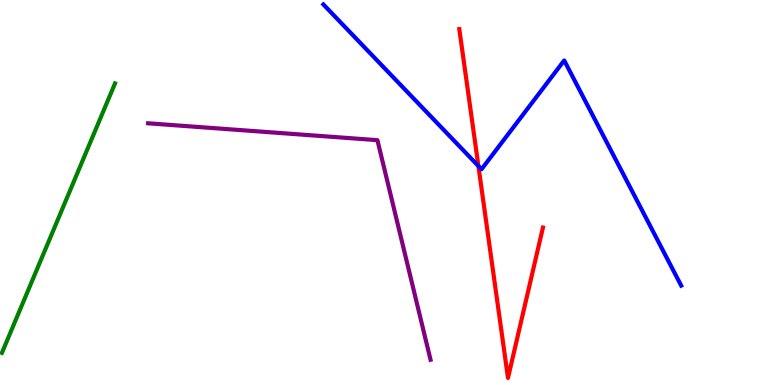[{'lines': ['blue', 'red'], 'intersections': [{'x': 6.17, 'y': 5.69}]}, {'lines': ['green', 'red'], 'intersections': []}, {'lines': ['purple', 'red'], 'intersections': []}, {'lines': ['blue', 'green'], 'intersections': []}, {'lines': ['blue', 'purple'], 'intersections': []}, {'lines': ['green', 'purple'], 'intersections': []}]